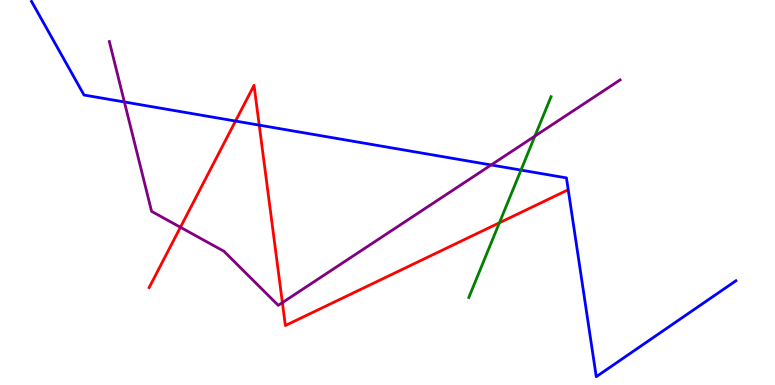[{'lines': ['blue', 'red'], 'intersections': [{'x': 3.04, 'y': 6.86}, {'x': 3.34, 'y': 6.75}]}, {'lines': ['green', 'red'], 'intersections': [{'x': 6.44, 'y': 4.21}]}, {'lines': ['purple', 'red'], 'intersections': [{'x': 2.33, 'y': 4.1}, {'x': 3.64, 'y': 2.14}]}, {'lines': ['blue', 'green'], 'intersections': [{'x': 6.72, 'y': 5.58}]}, {'lines': ['blue', 'purple'], 'intersections': [{'x': 1.6, 'y': 7.35}, {'x': 6.34, 'y': 5.72}]}, {'lines': ['green', 'purple'], 'intersections': [{'x': 6.9, 'y': 6.47}]}]